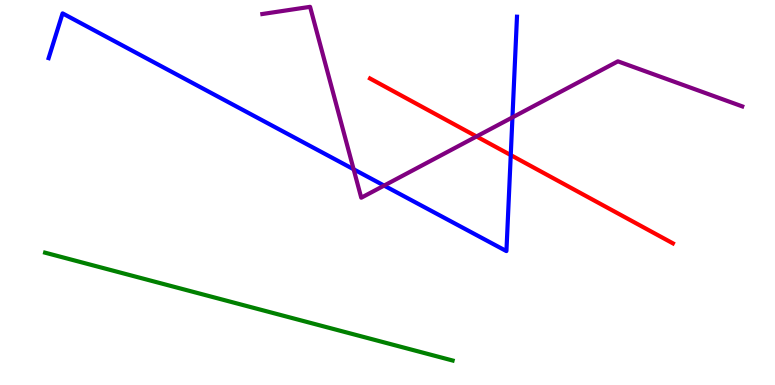[{'lines': ['blue', 'red'], 'intersections': [{'x': 6.59, 'y': 5.97}]}, {'lines': ['green', 'red'], 'intersections': []}, {'lines': ['purple', 'red'], 'intersections': [{'x': 6.15, 'y': 6.46}]}, {'lines': ['blue', 'green'], 'intersections': []}, {'lines': ['blue', 'purple'], 'intersections': [{'x': 4.56, 'y': 5.6}, {'x': 4.96, 'y': 5.18}, {'x': 6.61, 'y': 6.95}]}, {'lines': ['green', 'purple'], 'intersections': []}]